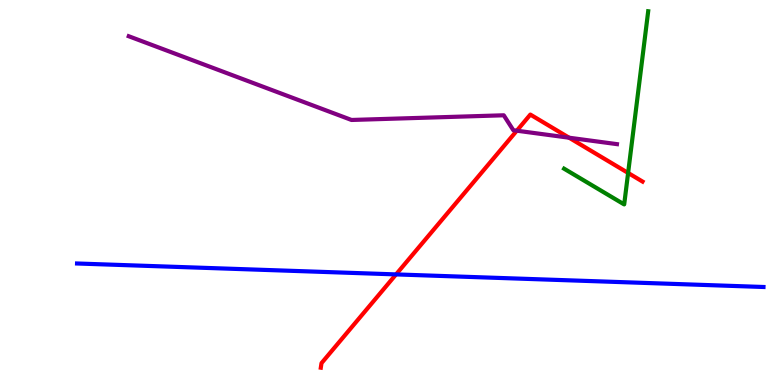[{'lines': ['blue', 'red'], 'intersections': [{'x': 5.11, 'y': 2.87}]}, {'lines': ['green', 'red'], 'intersections': [{'x': 8.1, 'y': 5.51}]}, {'lines': ['purple', 'red'], 'intersections': [{'x': 6.67, 'y': 6.61}, {'x': 7.34, 'y': 6.42}]}, {'lines': ['blue', 'green'], 'intersections': []}, {'lines': ['blue', 'purple'], 'intersections': []}, {'lines': ['green', 'purple'], 'intersections': []}]